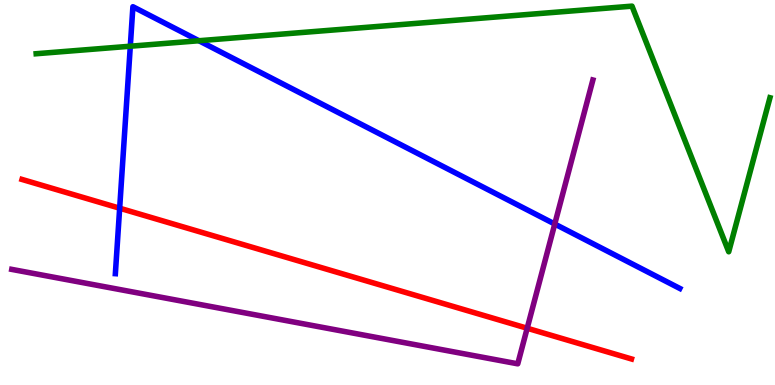[{'lines': ['blue', 'red'], 'intersections': [{'x': 1.54, 'y': 4.59}]}, {'lines': ['green', 'red'], 'intersections': []}, {'lines': ['purple', 'red'], 'intersections': [{'x': 6.8, 'y': 1.47}]}, {'lines': ['blue', 'green'], 'intersections': [{'x': 1.68, 'y': 8.8}, {'x': 2.57, 'y': 8.94}]}, {'lines': ['blue', 'purple'], 'intersections': [{'x': 7.16, 'y': 4.18}]}, {'lines': ['green', 'purple'], 'intersections': []}]